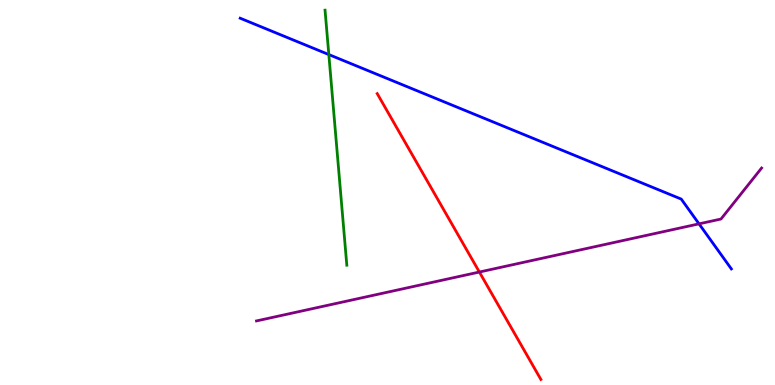[{'lines': ['blue', 'red'], 'intersections': []}, {'lines': ['green', 'red'], 'intersections': []}, {'lines': ['purple', 'red'], 'intersections': [{'x': 6.19, 'y': 2.93}]}, {'lines': ['blue', 'green'], 'intersections': [{'x': 4.24, 'y': 8.58}]}, {'lines': ['blue', 'purple'], 'intersections': [{'x': 9.02, 'y': 4.19}]}, {'lines': ['green', 'purple'], 'intersections': []}]